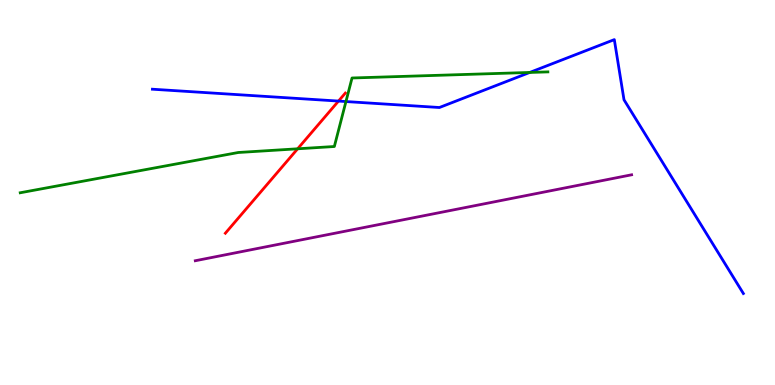[{'lines': ['blue', 'red'], 'intersections': [{'x': 4.37, 'y': 7.37}]}, {'lines': ['green', 'red'], 'intersections': [{'x': 3.84, 'y': 6.14}]}, {'lines': ['purple', 'red'], 'intersections': []}, {'lines': ['blue', 'green'], 'intersections': [{'x': 4.46, 'y': 7.36}, {'x': 6.84, 'y': 8.12}]}, {'lines': ['blue', 'purple'], 'intersections': []}, {'lines': ['green', 'purple'], 'intersections': []}]